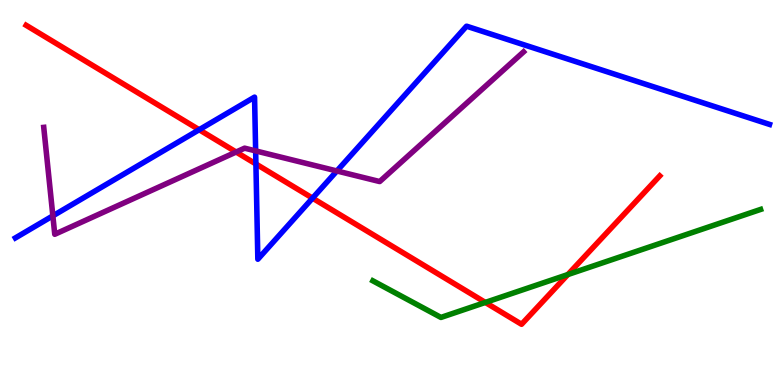[{'lines': ['blue', 'red'], 'intersections': [{'x': 2.57, 'y': 6.63}, {'x': 3.3, 'y': 5.74}, {'x': 4.03, 'y': 4.85}]}, {'lines': ['green', 'red'], 'intersections': [{'x': 6.26, 'y': 2.14}, {'x': 7.33, 'y': 2.87}]}, {'lines': ['purple', 'red'], 'intersections': [{'x': 3.05, 'y': 6.05}]}, {'lines': ['blue', 'green'], 'intersections': []}, {'lines': ['blue', 'purple'], 'intersections': [{'x': 0.682, 'y': 4.39}, {'x': 3.3, 'y': 6.08}, {'x': 4.35, 'y': 5.56}]}, {'lines': ['green', 'purple'], 'intersections': []}]